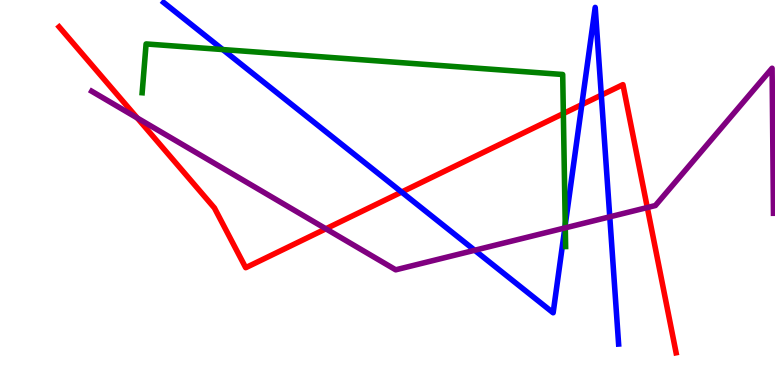[{'lines': ['blue', 'red'], 'intersections': [{'x': 5.18, 'y': 5.01}, {'x': 7.51, 'y': 7.28}, {'x': 7.76, 'y': 7.53}]}, {'lines': ['green', 'red'], 'intersections': [{'x': 7.27, 'y': 7.05}]}, {'lines': ['purple', 'red'], 'intersections': [{'x': 1.77, 'y': 6.93}, {'x': 4.2, 'y': 4.06}, {'x': 8.35, 'y': 4.61}]}, {'lines': ['blue', 'green'], 'intersections': [{'x': 2.87, 'y': 8.71}, {'x': 7.29, 'y': 4.16}]}, {'lines': ['blue', 'purple'], 'intersections': [{'x': 6.12, 'y': 3.5}, {'x': 7.29, 'y': 4.08}, {'x': 7.87, 'y': 4.37}]}, {'lines': ['green', 'purple'], 'intersections': [{'x': 7.29, 'y': 4.08}]}]